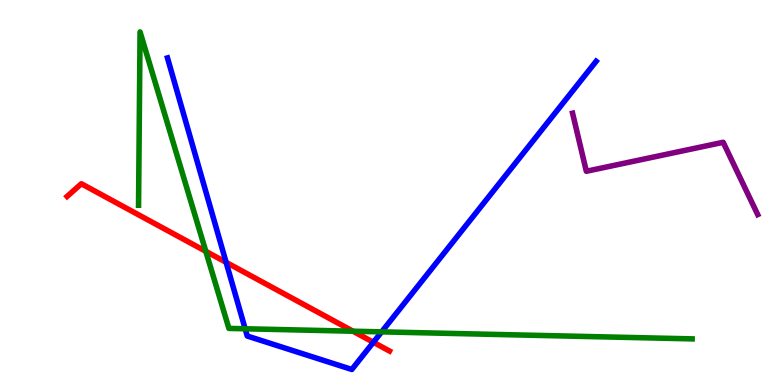[{'lines': ['blue', 'red'], 'intersections': [{'x': 2.92, 'y': 3.19}, {'x': 4.82, 'y': 1.11}]}, {'lines': ['green', 'red'], 'intersections': [{'x': 2.66, 'y': 3.47}, {'x': 4.55, 'y': 1.4}]}, {'lines': ['purple', 'red'], 'intersections': []}, {'lines': ['blue', 'green'], 'intersections': [{'x': 3.16, 'y': 1.46}, {'x': 4.92, 'y': 1.38}]}, {'lines': ['blue', 'purple'], 'intersections': []}, {'lines': ['green', 'purple'], 'intersections': []}]